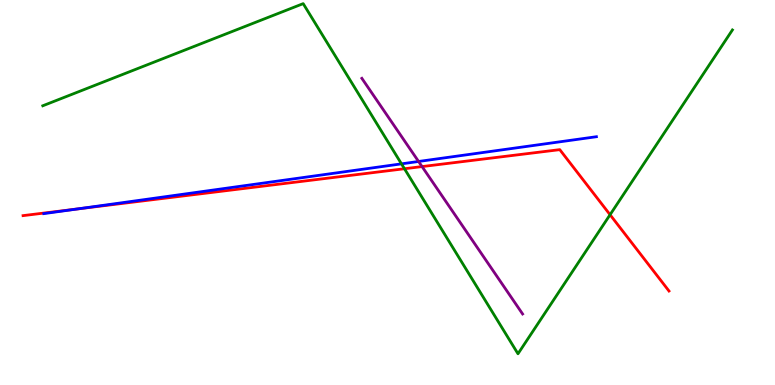[{'lines': ['blue', 'red'], 'intersections': [{'x': 0.998, 'y': 4.57}]}, {'lines': ['green', 'red'], 'intersections': [{'x': 5.22, 'y': 5.62}, {'x': 7.87, 'y': 4.42}]}, {'lines': ['purple', 'red'], 'intersections': [{'x': 5.45, 'y': 5.67}]}, {'lines': ['blue', 'green'], 'intersections': [{'x': 5.18, 'y': 5.74}]}, {'lines': ['blue', 'purple'], 'intersections': [{'x': 5.4, 'y': 5.81}]}, {'lines': ['green', 'purple'], 'intersections': []}]